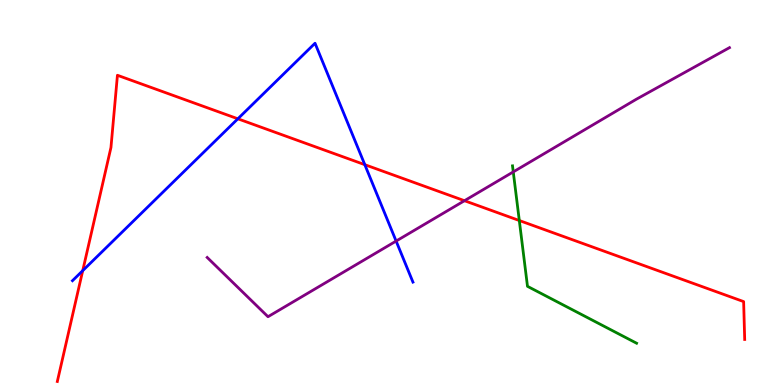[{'lines': ['blue', 'red'], 'intersections': [{'x': 1.07, 'y': 2.97}, {'x': 3.07, 'y': 6.91}, {'x': 4.71, 'y': 5.72}]}, {'lines': ['green', 'red'], 'intersections': [{'x': 6.7, 'y': 4.27}]}, {'lines': ['purple', 'red'], 'intersections': [{'x': 5.99, 'y': 4.79}]}, {'lines': ['blue', 'green'], 'intersections': []}, {'lines': ['blue', 'purple'], 'intersections': [{'x': 5.11, 'y': 3.74}]}, {'lines': ['green', 'purple'], 'intersections': [{'x': 6.62, 'y': 5.53}]}]